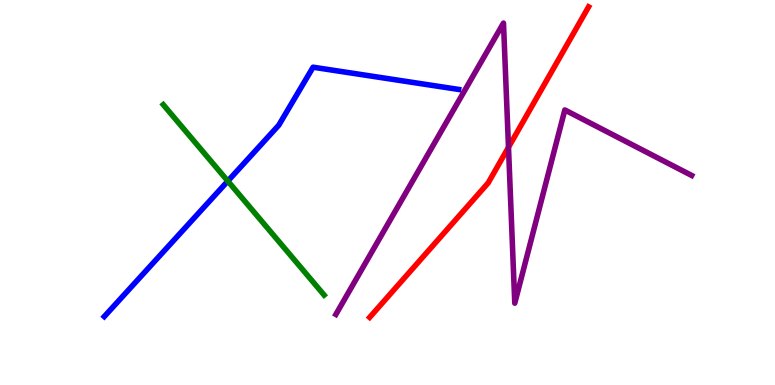[{'lines': ['blue', 'red'], 'intersections': []}, {'lines': ['green', 'red'], 'intersections': []}, {'lines': ['purple', 'red'], 'intersections': [{'x': 6.56, 'y': 6.17}]}, {'lines': ['blue', 'green'], 'intersections': [{'x': 2.94, 'y': 5.3}]}, {'lines': ['blue', 'purple'], 'intersections': []}, {'lines': ['green', 'purple'], 'intersections': []}]